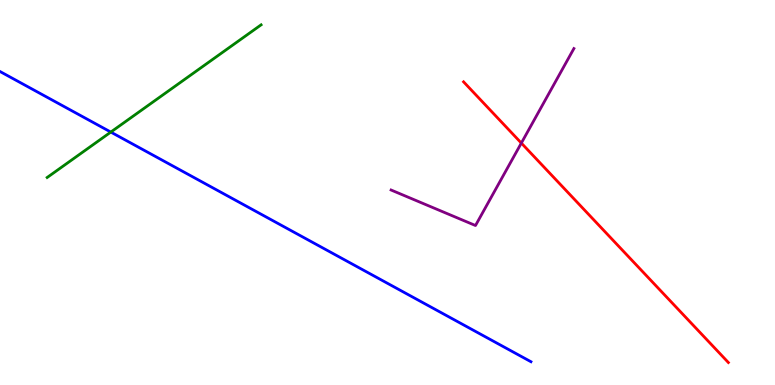[{'lines': ['blue', 'red'], 'intersections': []}, {'lines': ['green', 'red'], 'intersections': []}, {'lines': ['purple', 'red'], 'intersections': [{'x': 6.73, 'y': 6.28}]}, {'lines': ['blue', 'green'], 'intersections': [{'x': 1.43, 'y': 6.57}]}, {'lines': ['blue', 'purple'], 'intersections': []}, {'lines': ['green', 'purple'], 'intersections': []}]